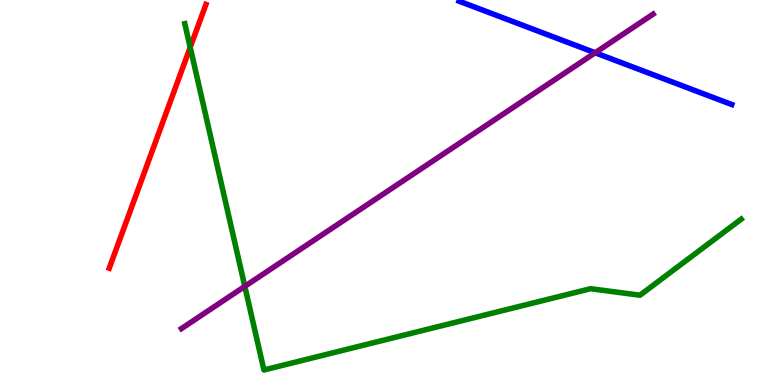[{'lines': ['blue', 'red'], 'intersections': []}, {'lines': ['green', 'red'], 'intersections': [{'x': 2.45, 'y': 8.77}]}, {'lines': ['purple', 'red'], 'intersections': []}, {'lines': ['blue', 'green'], 'intersections': []}, {'lines': ['blue', 'purple'], 'intersections': [{'x': 7.68, 'y': 8.63}]}, {'lines': ['green', 'purple'], 'intersections': [{'x': 3.16, 'y': 2.56}]}]